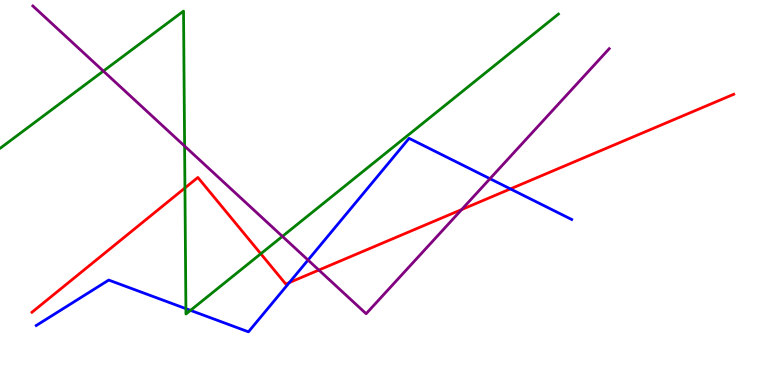[{'lines': ['blue', 'red'], 'intersections': [{'x': 3.73, 'y': 2.66}, {'x': 6.59, 'y': 5.09}]}, {'lines': ['green', 'red'], 'intersections': [{'x': 2.39, 'y': 5.12}, {'x': 3.36, 'y': 3.41}]}, {'lines': ['purple', 'red'], 'intersections': [{'x': 4.11, 'y': 2.99}, {'x': 5.96, 'y': 4.56}]}, {'lines': ['blue', 'green'], 'intersections': [{'x': 2.4, 'y': 1.98}, {'x': 2.46, 'y': 1.94}]}, {'lines': ['blue', 'purple'], 'intersections': [{'x': 3.97, 'y': 3.25}, {'x': 6.32, 'y': 5.36}]}, {'lines': ['green', 'purple'], 'intersections': [{'x': 1.33, 'y': 8.15}, {'x': 2.38, 'y': 6.21}, {'x': 3.64, 'y': 3.86}]}]